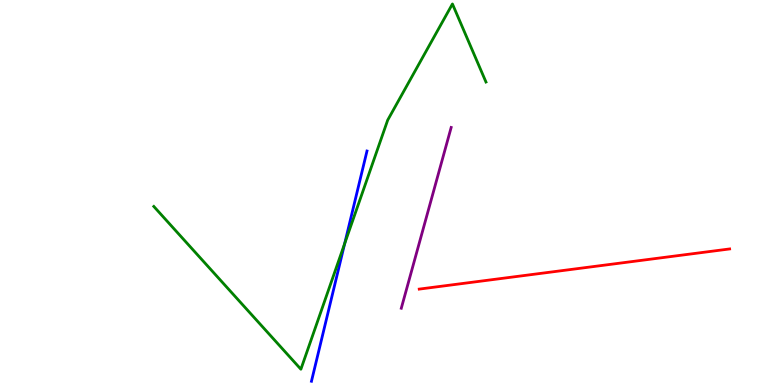[{'lines': ['blue', 'red'], 'intersections': []}, {'lines': ['green', 'red'], 'intersections': []}, {'lines': ['purple', 'red'], 'intersections': []}, {'lines': ['blue', 'green'], 'intersections': [{'x': 4.45, 'y': 3.67}]}, {'lines': ['blue', 'purple'], 'intersections': []}, {'lines': ['green', 'purple'], 'intersections': []}]